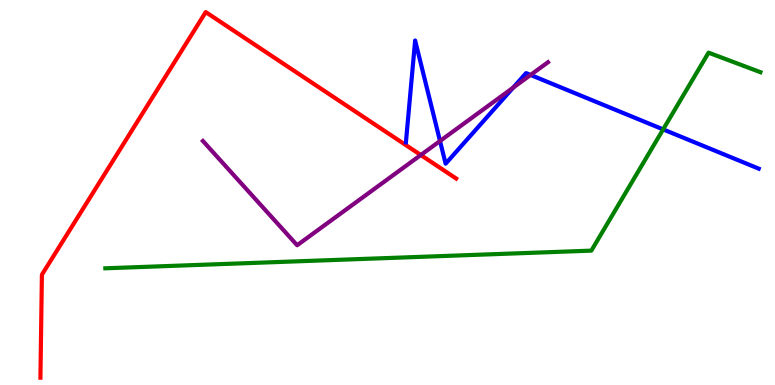[{'lines': ['blue', 'red'], 'intersections': []}, {'lines': ['green', 'red'], 'intersections': []}, {'lines': ['purple', 'red'], 'intersections': [{'x': 5.43, 'y': 5.97}]}, {'lines': ['blue', 'green'], 'intersections': [{'x': 8.56, 'y': 6.64}]}, {'lines': ['blue', 'purple'], 'intersections': [{'x': 5.68, 'y': 6.34}, {'x': 6.62, 'y': 7.72}, {'x': 6.85, 'y': 8.05}]}, {'lines': ['green', 'purple'], 'intersections': []}]